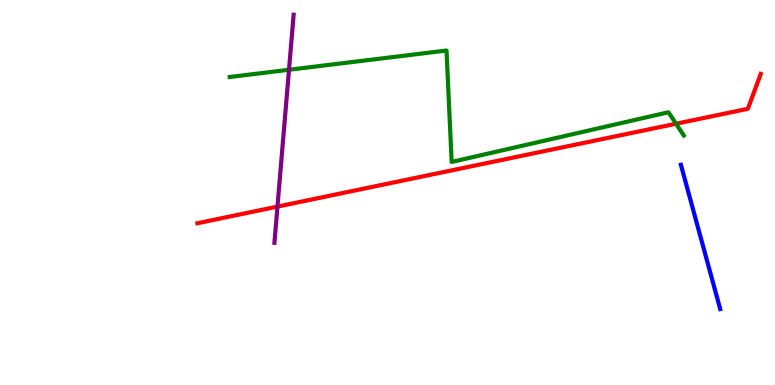[{'lines': ['blue', 'red'], 'intersections': []}, {'lines': ['green', 'red'], 'intersections': [{'x': 8.72, 'y': 6.79}]}, {'lines': ['purple', 'red'], 'intersections': [{'x': 3.58, 'y': 4.63}]}, {'lines': ['blue', 'green'], 'intersections': []}, {'lines': ['blue', 'purple'], 'intersections': []}, {'lines': ['green', 'purple'], 'intersections': [{'x': 3.73, 'y': 8.19}]}]